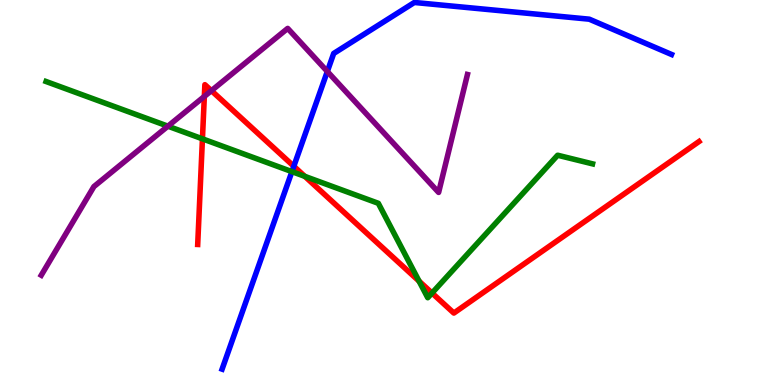[{'lines': ['blue', 'red'], 'intersections': [{'x': 3.79, 'y': 5.68}]}, {'lines': ['green', 'red'], 'intersections': [{'x': 2.61, 'y': 6.39}, {'x': 3.93, 'y': 5.42}, {'x': 5.41, 'y': 2.7}, {'x': 5.57, 'y': 2.39}]}, {'lines': ['purple', 'red'], 'intersections': [{'x': 2.64, 'y': 7.5}, {'x': 2.73, 'y': 7.65}]}, {'lines': ['blue', 'green'], 'intersections': [{'x': 3.77, 'y': 5.54}]}, {'lines': ['blue', 'purple'], 'intersections': [{'x': 4.22, 'y': 8.14}]}, {'lines': ['green', 'purple'], 'intersections': [{'x': 2.17, 'y': 6.72}]}]